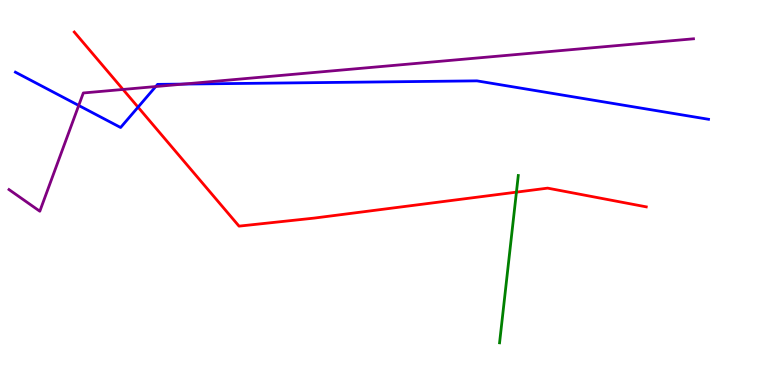[{'lines': ['blue', 'red'], 'intersections': [{'x': 1.78, 'y': 7.22}]}, {'lines': ['green', 'red'], 'intersections': [{'x': 6.66, 'y': 5.01}]}, {'lines': ['purple', 'red'], 'intersections': [{'x': 1.59, 'y': 7.68}]}, {'lines': ['blue', 'green'], 'intersections': []}, {'lines': ['blue', 'purple'], 'intersections': [{'x': 1.02, 'y': 7.26}, {'x': 2.01, 'y': 7.75}, {'x': 2.37, 'y': 7.82}]}, {'lines': ['green', 'purple'], 'intersections': []}]